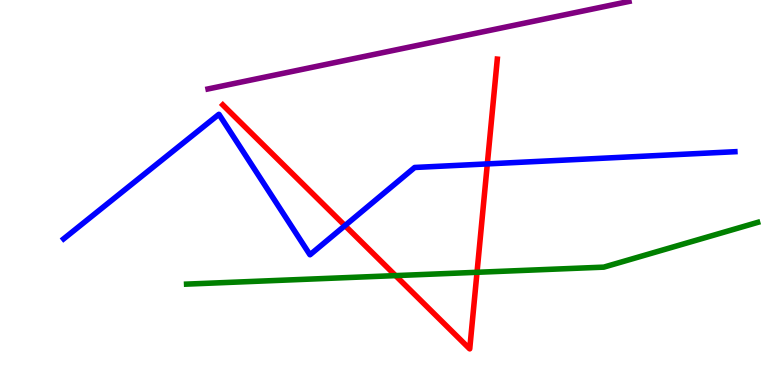[{'lines': ['blue', 'red'], 'intersections': [{'x': 4.45, 'y': 4.14}, {'x': 6.29, 'y': 5.74}]}, {'lines': ['green', 'red'], 'intersections': [{'x': 5.1, 'y': 2.84}, {'x': 6.16, 'y': 2.93}]}, {'lines': ['purple', 'red'], 'intersections': []}, {'lines': ['blue', 'green'], 'intersections': []}, {'lines': ['blue', 'purple'], 'intersections': []}, {'lines': ['green', 'purple'], 'intersections': []}]